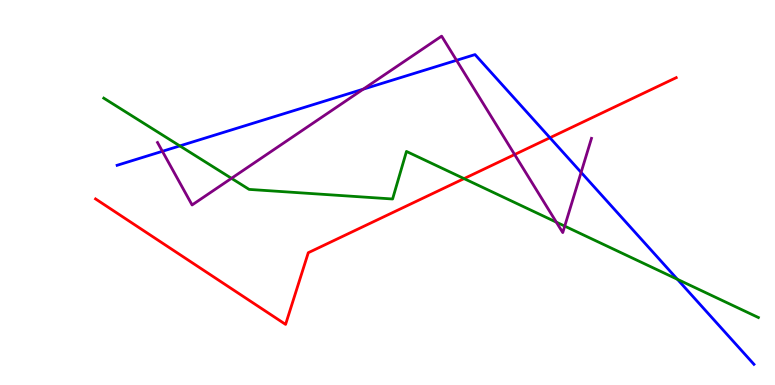[{'lines': ['blue', 'red'], 'intersections': [{'x': 7.1, 'y': 6.42}]}, {'lines': ['green', 'red'], 'intersections': [{'x': 5.99, 'y': 5.36}]}, {'lines': ['purple', 'red'], 'intersections': [{'x': 6.64, 'y': 5.99}]}, {'lines': ['blue', 'green'], 'intersections': [{'x': 2.32, 'y': 6.21}, {'x': 8.74, 'y': 2.75}]}, {'lines': ['blue', 'purple'], 'intersections': [{'x': 2.1, 'y': 6.07}, {'x': 4.69, 'y': 7.68}, {'x': 5.89, 'y': 8.43}, {'x': 7.5, 'y': 5.52}]}, {'lines': ['green', 'purple'], 'intersections': [{'x': 2.99, 'y': 5.37}, {'x': 7.18, 'y': 4.23}, {'x': 7.29, 'y': 4.13}]}]